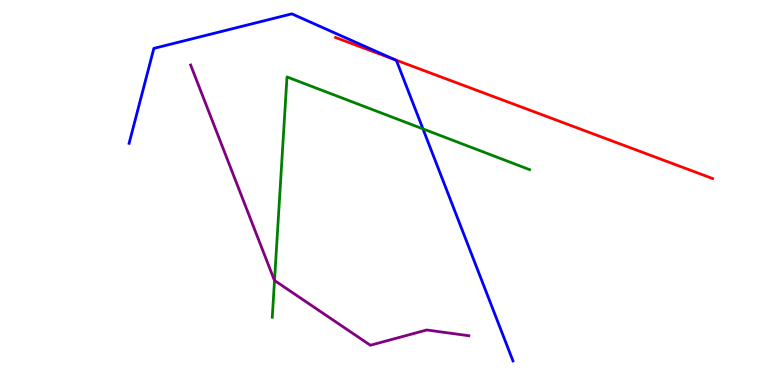[{'lines': ['blue', 'red'], 'intersections': [{'x': 5.09, 'y': 8.46}]}, {'lines': ['green', 'red'], 'intersections': []}, {'lines': ['purple', 'red'], 'intersections': []}, {'lines': ['blue', 'green'], 'intersections': [{'x': 5.46, 'y': 6.65}]}, {'lines': ['blue', 'purple'], 'intersections': []}, {'lines': ['green', 'purple'], 'intersections': [{'x': 3.54, 'y': 2.71}]}]